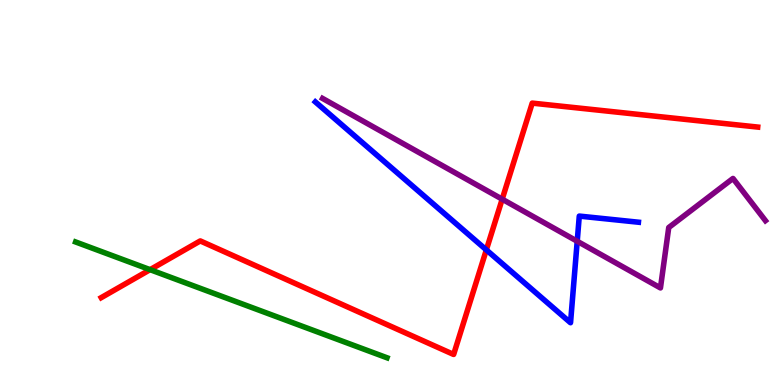[{'lines': ['blue', 'red'], 'intersections': [{'x': 6.28, 'y': 3.51}]}, {'lines': ['green', 'red'], 'intersections': [{'x': 1.94, 'y': 3.0}]}, {'lines': ['purple', 'red'], 'intersections': [{'x': 6.48, 'y': 4.83}]}, {'lines': ['blue', 'green'], 'intersections': []}, {'lines': ['blue', 'purple'], 'intersections': [{'x': 7.45, 'y': 3.73}]}, {'lines': ['green', 'purple'], 'intersections': []}]